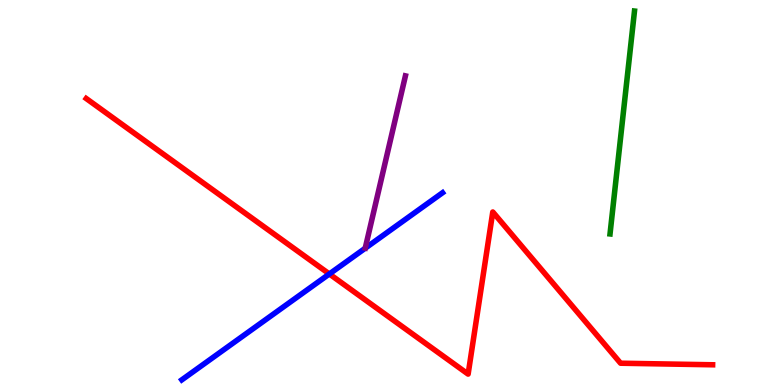[{'lines': ['blue', 'red'], 'intersections': [{'x': 4.25, 'y': 2.88}]}, {'lines': ['green', 'red'], 'intersections': []}, {'lines': ['purple', 'red'], 'intersections': []}, {'lines': ['blue', 'green'], 'intersections': []}, {'lines': ['blue', 'purple'], 'intersections': []}, {'lines': ['green', 'purple'], 'intersections': []}]